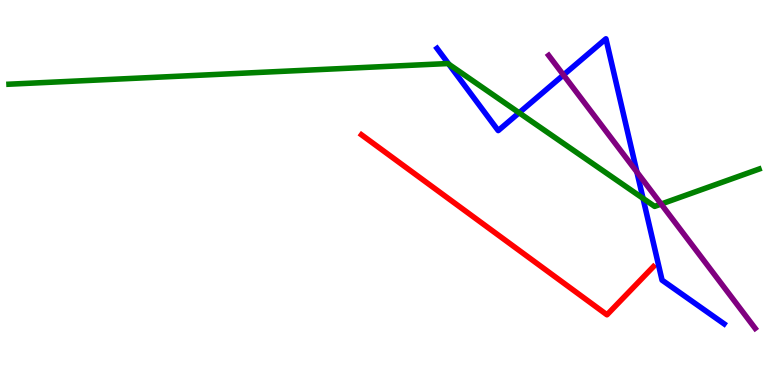[{'lines': ['blue', 'red'], 'intersections': []}, {'lines': ['green', 'red'], 'intersections': []}, {'lines': ['purple', 'red'], 'intersections': []}, {'lines': ['blue', 'green'], 'intersections': [{'x': 5.79, 'y': 8.33}, {'x': 6.7, 'y': 7.07}, {'x': 8.3, 'y': 4.85}]}, {'lines': ['blue', 'purple'], 'intersections': [{'x': 7.27, 'y': 8.05}, {'x': 8.22, 'y': 5.53}]}, {'lines': ['green', 'purple'], 'intersections': [{'x': 8.53, 'y': 4.7}]}]